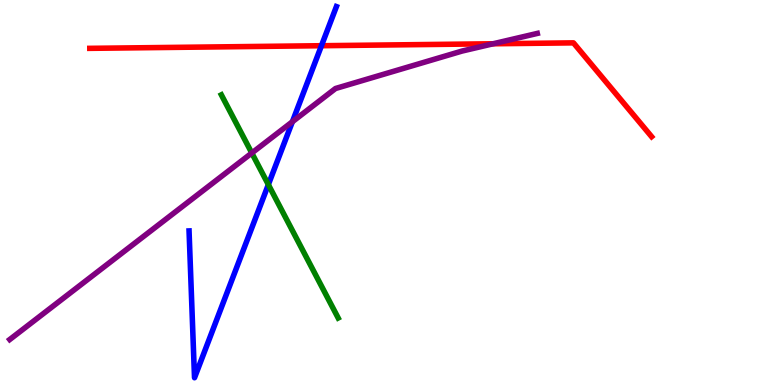[{'lines': ['blue', 'red'], 'intersections': [{'x': 4.15, 'y': 8.81}]}, {'lines': ['green', 'red'], 'intersections': []}, {'lines': ['purple', 'red'], 'intersections': [{'x': 6.36, 'y': 8.86}]}, {'lines': ['blue', 'green'], 'intersections': [{'x': 3.46, 'y': 5.2}]}, {'lines': ['blue', 'purple'], 'intersections': [{'x': 3.77, 'y': 6.84}]}, {'lines': ['green', 'purple'], 'intersections': [{'x': 3.25, 'y': 6.03}]}]